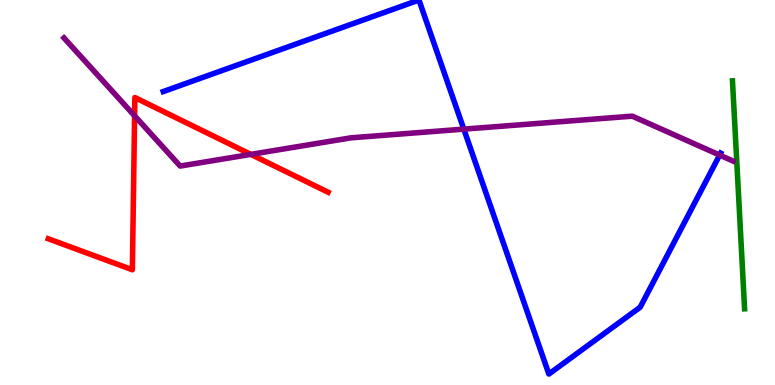[{'lines': ['blue', 'red'], 'intersections': []}, {'lines': ['green', 'red'], 'intersections': []}, {'lines': ['purple', 'red'], 'intersections': [{'x': 1.74, 'y': 6.99}, {'x': 3.24, 'y': 5.99}]}, {'lines': ['blue', 'green'], 'intersections': []}, {'lines': ['blue', 'purple'], 'intersections': [{'x': 5.98, 'y': 6.65}, {'x': 9.29, 'y': 5.97}]}, {'lines': ['green', 'purple'], 'intersections': []}]